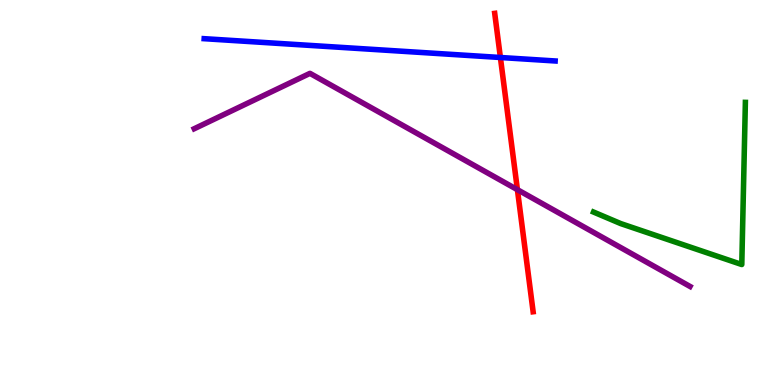[{'lines': ['blue', 'red'], 'intersections': [{'x': 6.46, 'y': 8.51}]}, {'lines': ['green', 'red'], 'intersections': []}, {'lines': ['purple', 'red'], 'intersections': [{'x': 6.68, 'y': 5.07}]}, {'lines': ['blue', 'green'], 'intersections': []}, {'lines': ['blue', 'purple'], 'intersections': []}, {'lines': ['green', 'purple'], 'intersections': []}]